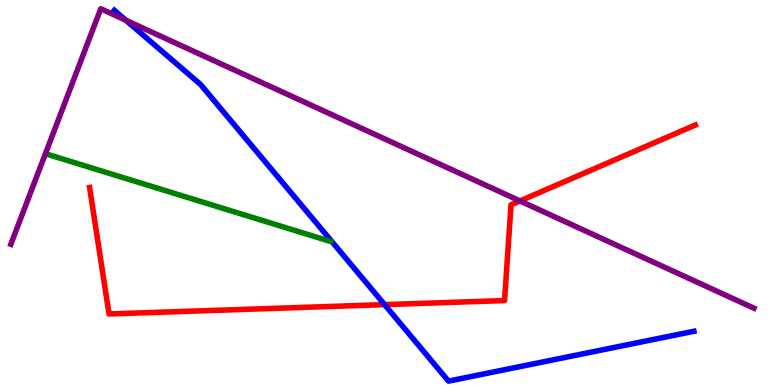[{'lines': ['blue', 'red'], 'intersections': [{'x': 4.96, 'y': 2.09}]}, {'lines': ['green', 'red'], 'intersections': []}, {'lines': ['purple', 'red'], 'intersections': [{'x': 6.71, 'y': 4.78}]}, {'lines': ['blue', 'green'], 'intersections': []}, {'lines': ['blue', 'purple'], 'intersections': [{'x': 1.62, 'y': 9.47}]}, {'lines': ['green', 'purple'], 'intersections': []}]